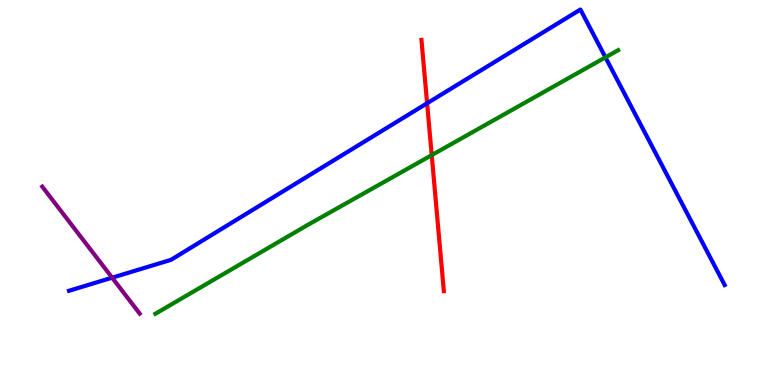[{'lines': ['blue', 'red'], 'intersections': [{'x': 5.51, 'y': 7.32}]}, {'lines': ['green', 'red'], 'intersections': [{'x': 5.57, 'y': 5.97}]}, {'lines': ['purple', 'red'], 'intersections': []}, {'lines': ['blue', 'green'], 'intersections': [{'x': 7.81, 'y': 8.51}]}, {'lines': ['blue', 'purple'], 'intersections': [{'x': 1.45, 'y': 2.79}]}, {'lines': ['green', 'purple'], 'intersections': []}]